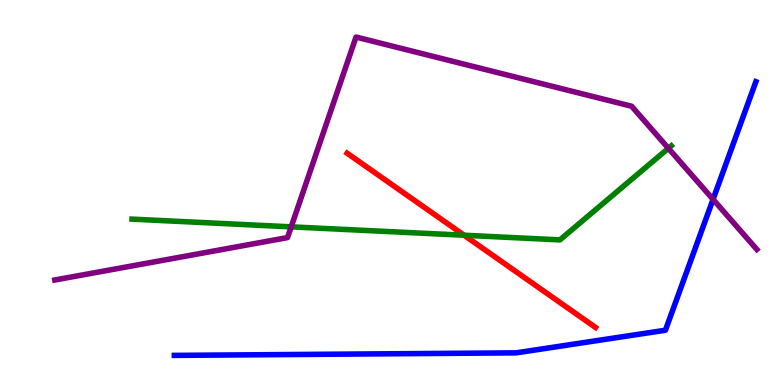[{'lines': ['blue', 'red'], 'intersections': []}, {'lines': ['green', 'red'], 'intersections': [{'x': 5.99, 'y': 3.89}]}, {'lines': ['purple', 'red'], 'intersections': []}, {'lines': ['blue', 'green'], 'intersections': []}, {'lines': ['blue', 'purple'], 'intersections': [{'x': 9.2, 'y': 4.82}]}, {'lines': ['green', 'purple'], 'intersections': [{'x': 3.76, 'y': 4.11}, {'x': 8.62, 'y': 6.15}]}]